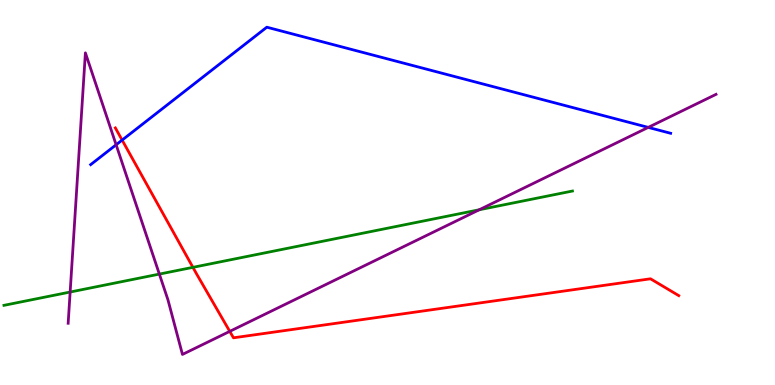[{'lines': ['blue', 'red'], 'intersections': [{'x': 1.58, 'y': 6.36}]}, {'lines': ['green', 'red'], 'intersections': [{'x': 2.49, 'y': 3.06}]}, {'lines': ['purple', 'red'], 'intersections': [{'x': 2.96, 'y': 1.39}]}, {'lines': ['blue', 'green'], 'intersections': []}, {'lines': ['blue', 'purple'], 'intersections': [{'x': 1.5, 'y': 6.24}, {'x': 8.36, 'y': 6.69}]}, {'lines': ['green', 'purple'], 'intersections': [{'x': 0.905, 'y': 2.41}, {'x': 2.06, 'y': 2.88}, {'x': 6.18, 'y': 4.55}]}]